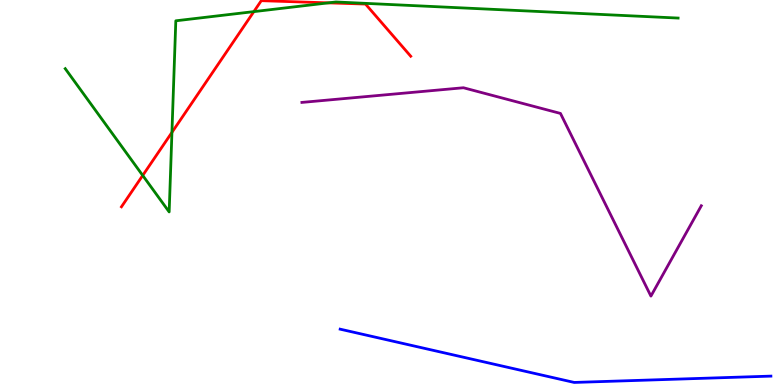[{'lines': ['blue', 'red'], 'intersections': []}, {'lines': ['green', 'red'], 'intersections': [{'x': 1.84, 'y': 5.44}, {'x': 2.22, 'y': 6.56}, {'x': 3.28, 'y': 9.7}, {'x': 4.24, 'y': 9.93}]}, {'lines': ['purple', 'red'], 'intersections': []}, {'lines': ['blue', 'green'], 'intersections': []}, {'lines': ['blue', 'purple'], 'intersections': []}, {'lines': ['green', 'purple'], 'intersections': []}]